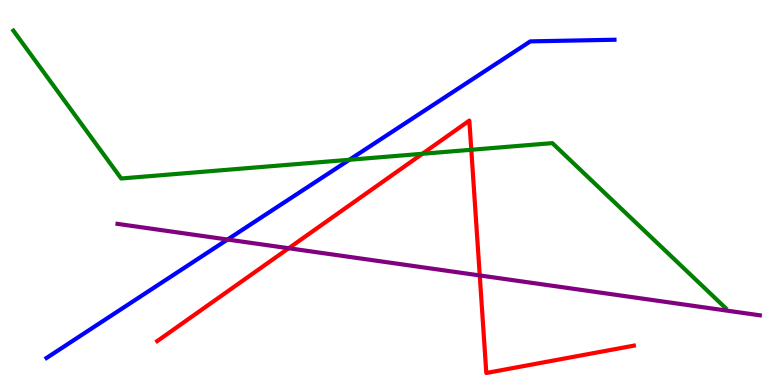[{'lines': ['blue', 'red'], 'intersections': []}, {'lines': ['green', 'red'], 'intersections': [{'x': 5.45, 'y': 6.01}, {'x': 6.08, 'y': 6.11}]}, {'lines': ['purple', 'red'], 'intersections': [{'x': 3.72, 'y': 3.55}, {'x': 6.19, 'y': 2.85}]}, {'lines': ['blue', 'green'], 'intersections': [{'x': 4.51, 'y': 5.85}]}, {'lines': ['blue', 'purple'], 'intersections': [{'x': 2.94, 'y': 3.78}]}, {'lines': ['green', 'purple'], 'intersections': []}]